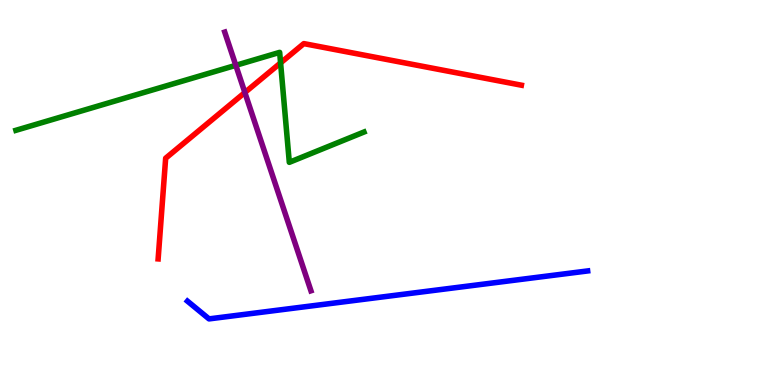[{'lines': ['blue', 'red'], 'intersections': []}, {'lines': ['green', 'red'], 'intersections': [{'x': 3.62, 'y': 8.37}]}, {'lines': ['purple', 'red'], 'intersections': [{'x': 3.16, 'y': 7.6}]}, {'lines': ['blue', 'green'], 'intersections': []}, {'lines': ['blue', 'purple'], 'intersections': []}, {'lines': ['green', 'purple'], 'intersections': [{'x': 3.04, 'y': 8.3}]}]